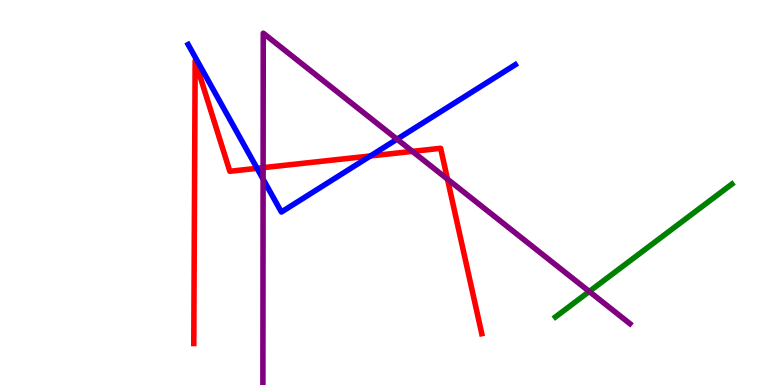[{'lines': ['blue', 'red'], 'intersections': [{'x': 3.32, 'y': 5.63}, {'x': 4.78, 'y': 5.95}]}, {'lines': ['green', 'red'], 'intersections': []}, {'lines': ['purple', 'red'], 'intersections': [{'x': 3.4, 'y': 5.65}, {'x': 5.32, 'y': 6.07}, {'x': 5.77, 'y': 5.35}]}, {'lines': ['blue', 'green'], 'intersections': []}, {'lines': ['blue', 'purple'], 'intersections': [{'x': 3.39, 'y': 5.35}, {'x': 5.12, 'y': 6.38}]}, {'lines': ['green', 'purple'], 'intersections': [{'x': 7.6, 'y': 2.43}]}]